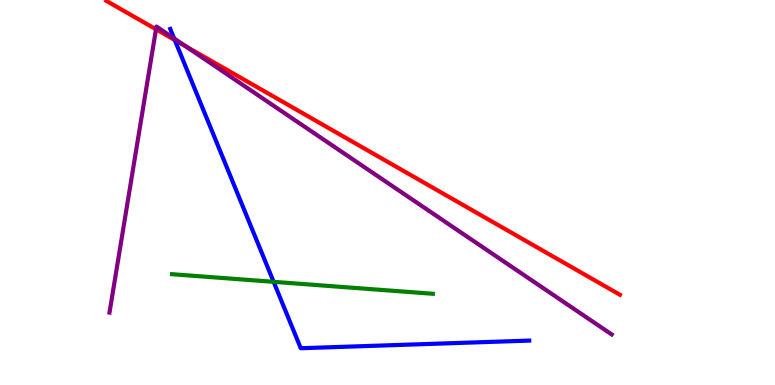[{'lines': ['blue', 'red'], 'intersections': [{'x': 2.26, 'y': 8.96}]}, {'lines': ['green', 'red'], 'intersections': []}, {'lines': ['purple', 'red'], 'intersections': [{'x': 2.01, 'y': 9.24}, {'x': 2.39, 'y': 8.8}]}, {'lines': ['blue', 'green'], 'intersections': [{'x': 3.53, 'y': 2.68}]}, {'lines': ['blue', 'purple'], 'intersections': [{'x': 2.25, 'y': 9.0}]}, {'lines': ['green', 'purple'], 'intersections': []}]